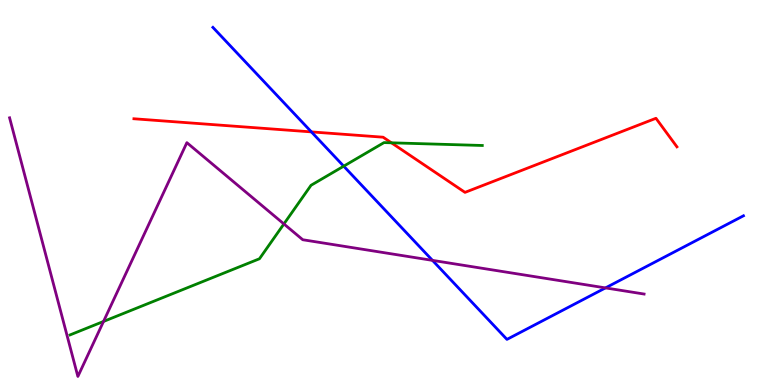[{'lines': ['blue', 'red'], 'intersections': [{'x': 4.02, 'y': 6.57}]}, {'lines': ['green', 'red'], 'intersections': [{'x': 5.05, 'y': 6.29}]}, {'lines': ['purple', 'red'], 'intersections': []}, {'lines': ['blue', 'green'], 'intersections': [{'x': 4.43, 'y': 5.68}]}, {'lines': ['blue', 'purple'], 'intersections': [{'x': 5.58, 'y': 3.24}, {'x': 7.81, 'y': 2.52}]}, {'lines': ['green', 'purple'], 'intersections': [{'x': 1.34, 'y': 1.65}, {'x': 3.66, 'y': 4.18}]}]